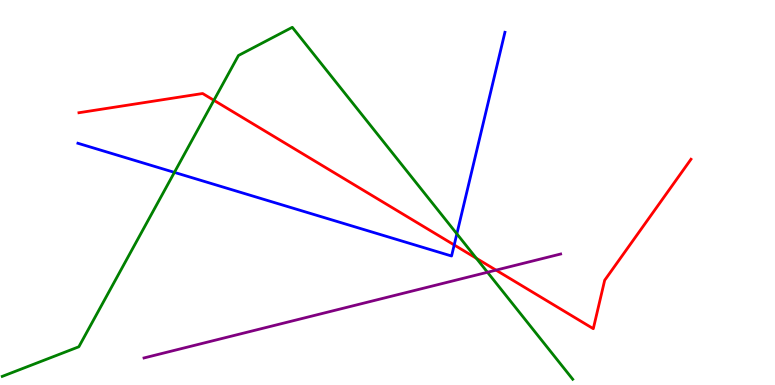[{'lines': ['blue', 'red'], 'intersections': [{'x': 5.86, 'y': 3.64}]}, {'lines': ['green', 'red'], 'intersections': [{'x': 2.76, 'y': 7.39}, {'x': 6.15, 'y': 3.29}]}, {'lines': ['purple', 'red'], 'intersections': [{'x': 6.4, 'y': 2.98}]}, {'lines': ['blue', 'green'], 'intersections': [{'x': 2.25, 'y': 5.52}, {'x': 5.89, 'y': 3.93}]}, {'lines': ['blue', 'purple'], 'intersections': []}, {'lines': ['green', 'purple'], 'intersections': [{'x': 6.29, 'y': 2.93}]}]